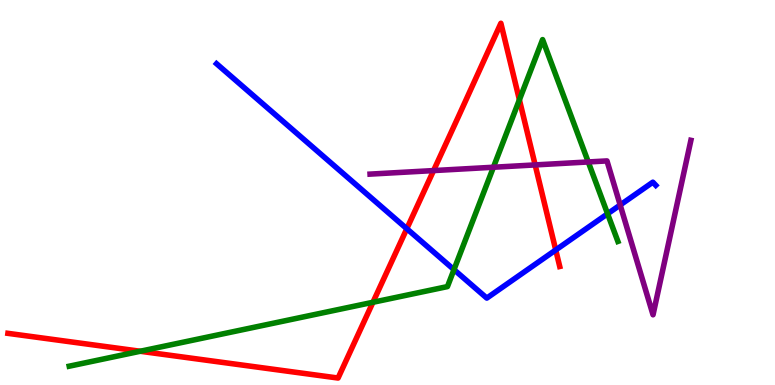[{'lines': ['blue', 'red'], 'intersections': [{'x': 5.25, 'y': 4.06}, {'x': 7.17, 'y': 3.51}]}, {'lines': ['green', 'red'], 'intersections': [{'x': 1.81, 'y': 0.877}, {'x': 4.81, 'y': 2.15}, {'x': 6.7, 'y': 7.41}]}, {'lines': ['purple', 'red'], 'intersections': [{'x': 5.59, 'y': 5.57}, {'x': 6.91, 'y': 5.72}]}, {'lines': ['blue', 'green'], 'intersections': [{'x': 5.86, 'y': 3.0}, {'x': 7.84, 'y': 4.45}]}, {'lines': ['blue', 'purple'], 'intersections': [{'x': 8.0, 'y': 4.68}]}, {'lines': ['green', 'purple'], 'intersections': [{'x': 6.37, 'y': 5.66}, {'x': 7.59, 'y': 5.79}]}]